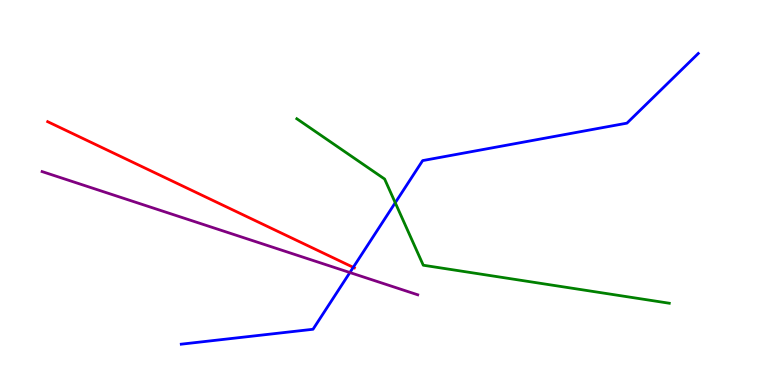[{'lines': ['blue', 'red'], 'intersections': [{'x': 4.56, 'y': 3.06}]}, {'lines': ['green', 'red'], 'intersections': []}, {'lines': ['purple', 'red'], 'intersections': []}, {'lines': ['blue', 'green'], 'intersections': [{'x': 5.1, 'y': 4.73}]}, {'lines': ['blue', 'purple'], 'intersections': [{'x': 4.51, 'y': 2.92}]}, {'lines': ['green', 'purple'], 'intersections': []}]